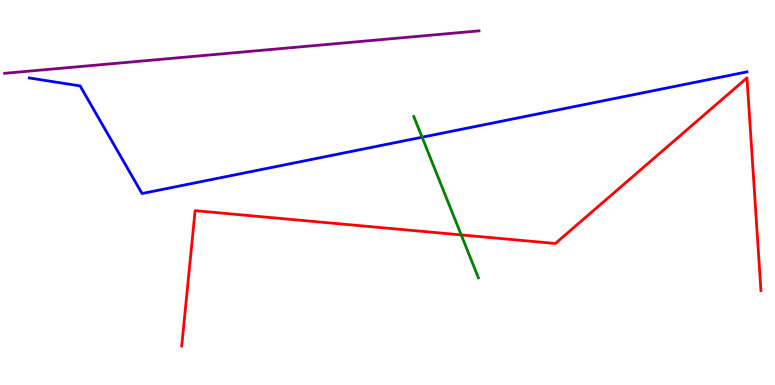[{'lines': ['blue', 'red'], 'intersections': []}, {'lines': ['green', 'red'], 'intersections': [{'x': 5.95, 'y': 3.9}]}, {'lines': ['purple', 'red'], 'intersections': []}, {'lines': ['blue', 'green'], 'intersections': [{'x': 5.45, 'y': 6.44}]}, {'lines': ['blue', 'purple'], 'intersections': []}, {'lines': ['green', 'purple'], 'intersections': []}]